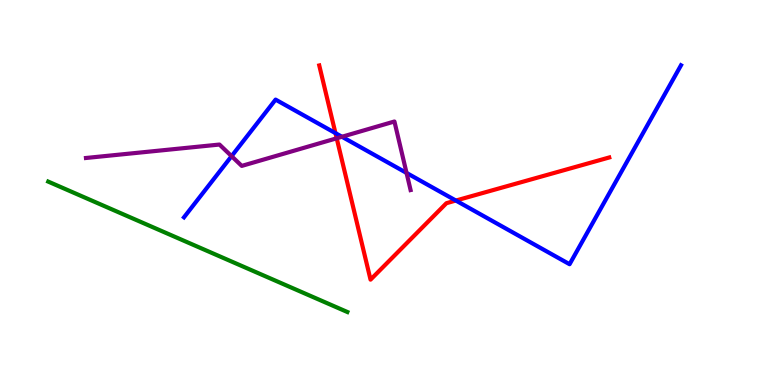[{'lines': ['blue', 'red'], 'intersections': [{'x': 4.33, 'y': 6.54}, {'x': 5.88, 'y': 4.79}]}, {'lines': ['green', 'red'], 'intersections': []}, {'lines': ['purple', 'red'], 'intersections': [{'x': 4.34, 'y': 6.41}]}, {'lines': ['blue', 'green'], 'intersections': []}, {'lines': ['blue', 'purple'], 'intersections': [{'x': 2.99, 'y': 5.94}, {'x': 4.41, 'y': 6.45}, {'x': 5.25, 'y': 5.51}]}, {'lines': ['green', 'purple'], 'intersections': []}]